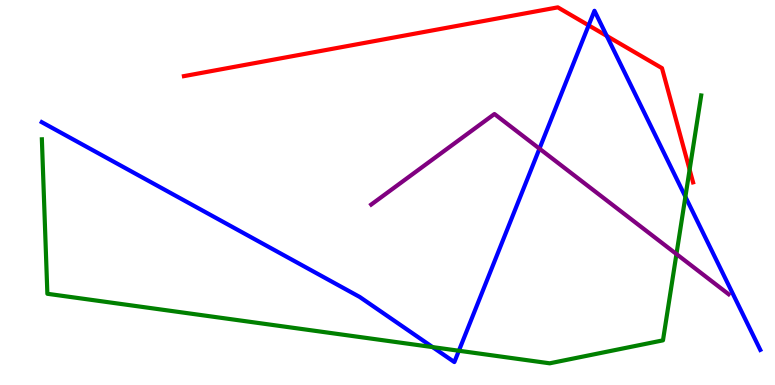[{'lines': ['blue', 'red'], 'intersections': [{'x': 7.6, 'y': 9.34}, {'x': 7.83, 'y': 9.07}]}, {'lines': ['green', 'red'], 'intersections': [{'x': 8.9, 'y': 5.59}]}, {'lines': ['purple', 'red'], 'intersections': []}, {'lines': ['blue', 'green'], 'intersections': [{'x': 5.58, 'y': 0.984}, {'x': 5.92, 'y': 0.89}, {'x': 8.84, 'y': 4.89}]}, {'lines': ['blue', 'purple'], 'intersections': [{'x': 6.96, 'y': 6.14}]}, {'lines': ['green', 'purple'], 'intersections': [{'x': 8.73, 'y': 3.4}]}]